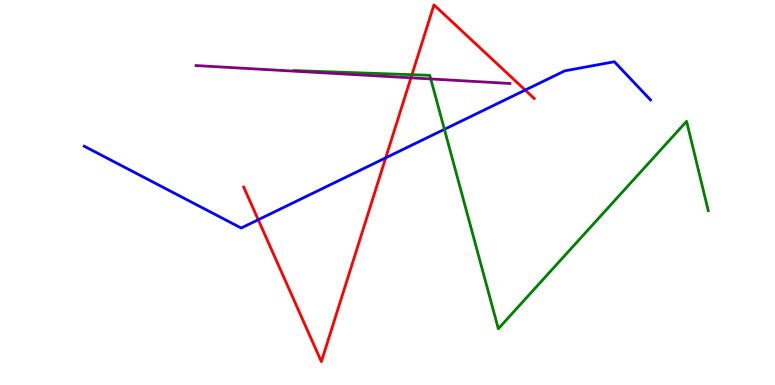[{'lines': ['blue', 'red'], 'intersections': [{'x': 3.33, 'y': 4.29}, {'x': 4.98, 'y': 5.9}, {'x': 6.78, 'y': 7.66}]}, {'lines': ['green', 'red'], 'intersections': [{'x': 5.32, 'y': 8.06}]}, {'lines': ['purple', 'red'], 'intersections': [{'x': 5.3, 'y': 7.98}]}, {'lines': ['blue', 'green'], 'intersections': [{'x': 5.73, 'y': 6.64}]}, {'lines': ['blue', 'purple'], 'intersections': []}, {'lines': ['green', 'purple'], 'intersections': [{'x': 5.56, 'y': 7.95}]}]